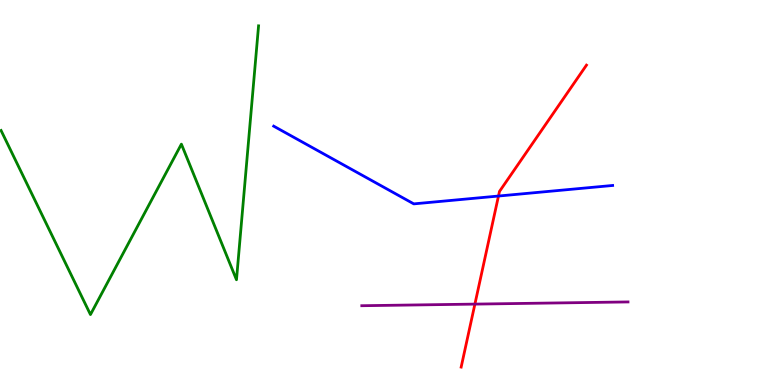[{'lines': ['blue', 'red'], 'intersections': [{'x': 6.43, 'y': 4.91}]}, {'lines': ['green', 'red'], 'intersections': []}, {'lines': ['purple', 'red'], 'intersections': [{'x': 6.13, 'y': 2.1}]}, {'lines': ['blue', 'green'], 'intersections': []}, {'lines': ['blue', 'purple'], 'intersections': []}, {'lines': ['green', 'purple'], 'intersections': []}]